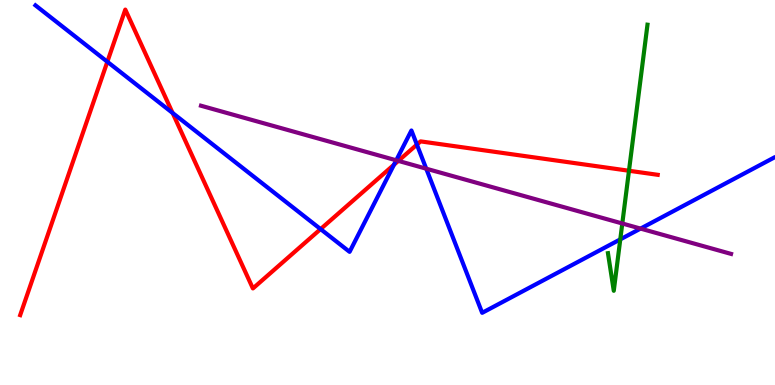[{'lines': ['blue', 'red'], 'intersections': [{'x': 1.39, 'y': 8.4}, {'x': 2.23, 'y': 7.07}, {'x': 4.14, 'y': 4.05}, {'x': 5.08, 'y': 5.72}, {'x': 5.38, 'y': 6.24}]}, {'lines': ['green', 'red'], 'intersections': [{'x': 8.12, 'y': 5.56}]}, {'lines': ['purple', 'red'], 'intersections': [{'x': 5.14, 'y': 5.82}]}, {'lines': ['blue', 'green'], 'intersections': [{'x': 8.0, 'y': 3.78}]}, {'lines': ['blue', 'purple'], 'intersections': [{'x': 5.11, 'y': 5.84}, {'x': 5.5, 'y': 5.62}, {'x': 8.27, 'y': 4.06}]}, {'lines': ['green', 'purple'], 'intersections': [{'x': 8.03, 'y': 4.19}]}]